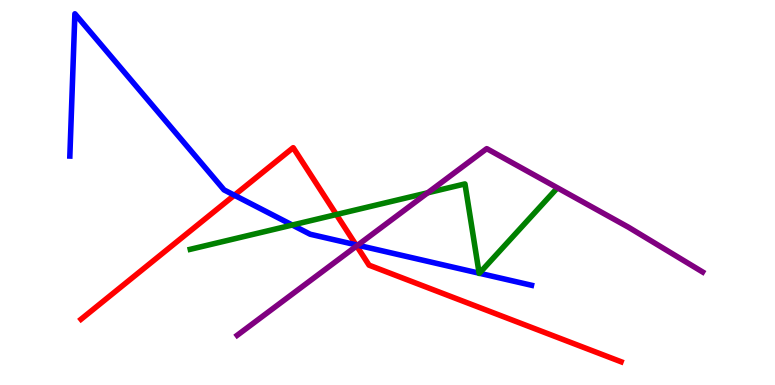[{'lines': ['blue', 'red'], 'intersections': [{'x': 3.02, 'y': 4.93}, {'x': 4.59, 'y': 3.64}]}, {'lines': ['green', 'red'], 'intersections': [{'x': 4.34, 'y': 4.43}]}, {'lines': ['purple', 'red'], 'intersections': [{'x': 4.6, 'y': 3.61}]}, {'lines': ['blue', 'green'], 'intersections': [{'x': 3.77, 'y': 4.16}, {'x': 6.18, 'y': 2.9}, {'x': 6.19, 'y': 2.9}]}, {'lines': ['blue', 'purple'], 'intersections': [{'x': 4.61, 'y': 3.63}]}, {'lines': ['green', 'purple'], 'intersections': [{'x': 5.52, 'y': 4.99}]}]